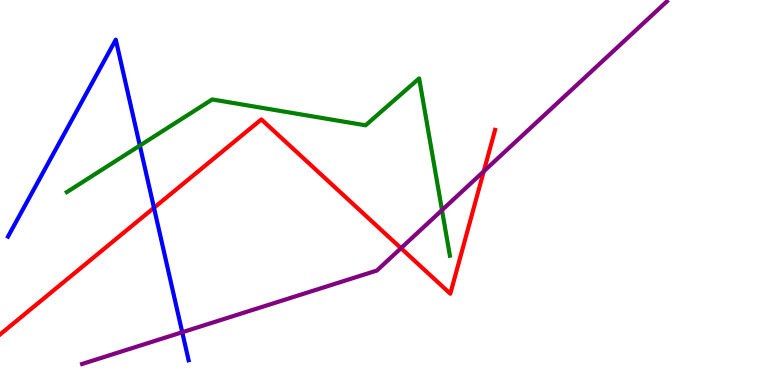[{'lines': ['blue', 'red'], 'intersections': [{'x': 1.99, 'y': 4.6}]}, {'lines': ['green', 'red'], 'intersections': []}, {'lines': ['purple', 'red'], 'intersections': [{'x': 5.17, 'y': 3.55}, {'x': 6.24, 'y': 5.55}]}, {'lines': ['blue', 'green'], 'intersections': [{'x': 1.8, 'y': 6.22}]}, {'lines': ['blue', 'purple'], 'intersections': [{'x': 2.35, 'y': 1.37}]}, {'lines': ['green', 'purple'], 'intersections': [{'x': 5.7, 'y': 4.54}]}]